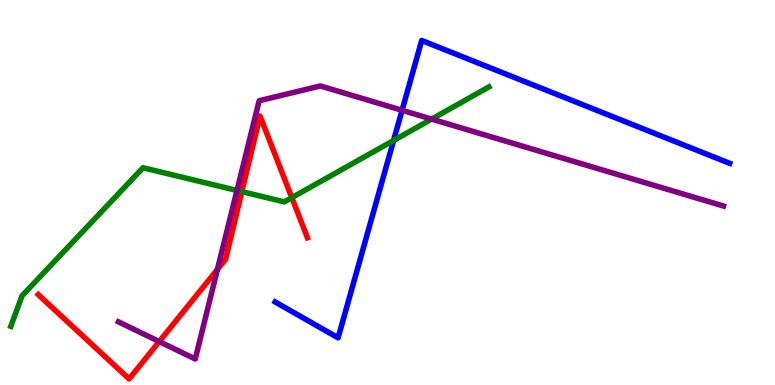[{'lines': ['blue', 'red'], 'intersections': []}, {'lines': ['green', 'red'], 'intersections': [{'x': 3.12, 'y': 5.02}, {'x': 3.77, 'y': 4.87}]}, {'lines': ['purple', 'red'], 'intersections': [{'x': 2.05, 'y': 1.13}, {'x': 2.81, 'y': 3.0}]}, {'lines': ['blue', 'green'], 'intersections': [{'x': 5.08, 'y': 6.35}]}, {'lines': ['blue', 'purple'], 'intersections': [{'x': 5.19, 'y': 7.14}]}, {'lines': ['green', 'purple'], 'intersections': [{'x': 3.06, 'y': 5.05}, {'x': 5.57, 'y': 6.91}]}]